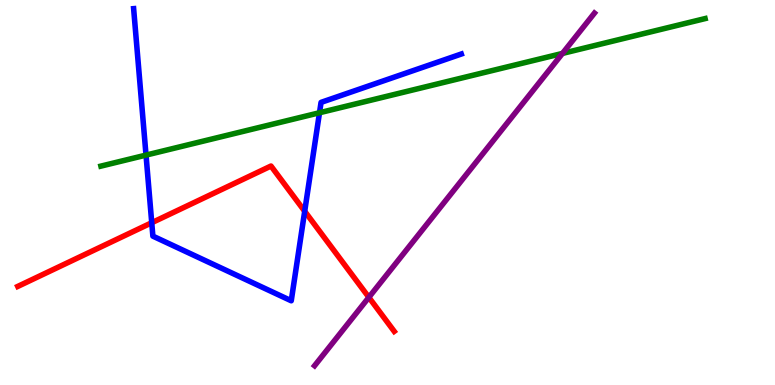[{'lines': ['blue', 'red'], 'intersections': [{'x': 1.96, 'y': 4.22}, {'x': 3.93, 'y': 4.51}]}, {'lines': ['green', 'red'], 'intersections': []}, {'lines': ['purple', 'red'], 'intersections': [{'x': 4.76, 'y': 2.28}]}, {'lines': ['blue', 'green'], 'intersections': [{'x': 1.88, 'y': 5.97}, {'x': 4.12, 'y': 7.07}]}, {'lines': ['blue', 'purple'], 'intersections': []}, {'lines': ['green', 'purple'], 'intersections': [{'x': 7.26, 'y': 8.61}]}]